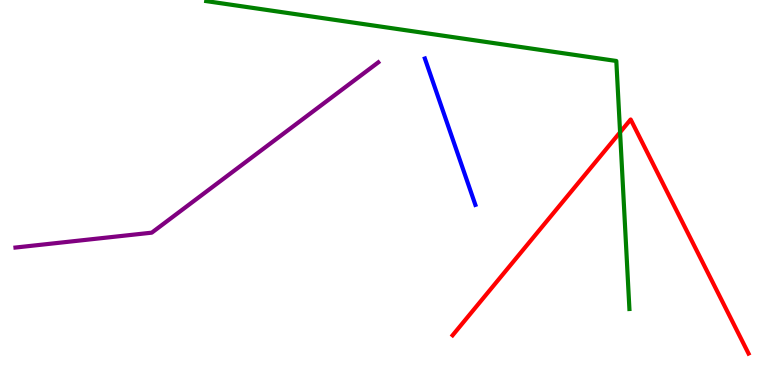[{'lines': ['blue', 'red'], 'intersections': []}, {'lines': ['green', 'red'], 'intersections': [{'x': 8.0, 'y': 6.56}]}, {'lines': ['purple', 'red'], 'intersections': []}, {'lines': ['blue', 'green'], 'intersections': []}, {'lines': ['blue', 'purple'], 'intersections': []}, {'lines': ['green', 'purple'], 'intersections': []}]